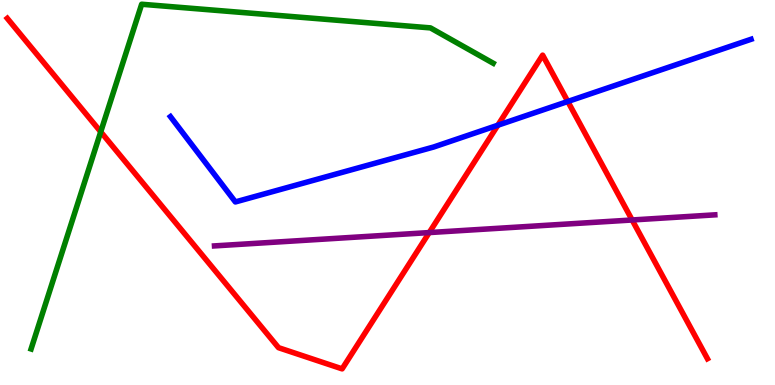[{'lines': ['blue', 'red'], 'intersections': [{'x': 6.42, 'y': 6.75}, {'x': 7.33, 'y': 7.36}]}, {'lines': ['green', 'red'], 'intersections': [{'x': 1.3, 'y': 6.58}]}, {'lines': ['purple', 'red'], 'intersections': [{'x': 5.54, 'y': 3.96}, {'x': 8.16, 'y': 4.29}]}, {'lines': ['blue', 'green'], 'intersections': []}, {'lines': ['blue', 'purple'], 'intersections': []}, {'lines': ['green', 'purple'], 'intersections': []}]